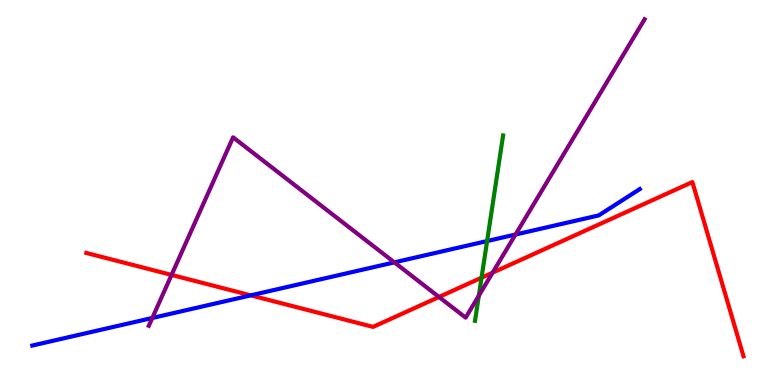[{'lines': ['blue', 'red'], 'intersections': [{'x': 3.24, 'y': 2.33}]}, {'lines': ['green', 'red'], 'intersections': [{'x': 6.21, 'y': 2.79}]}, {'lines': ['purple', 'red'], 'intersections': [{'x': 2.21, 'y': 2.86}, {'x': 5.66, 'y': 2.29}, {'x': 6.36, 'y': 2.92}]}, {'lines': ['blue', 'green'], 'intersections': [{'x': 6.29, 'y': 3.74}]}, {'lines': ['blue', 'purple'], 'intersections': [{'x': 1.97, 'y': 1.74}, {'x': 5.09, 'y': 3.19}, {'x': 6.65, 'y': 3.91}]}, {'lines': ['green', 'purple'], 'intersections': [{'x': 6.18, 'y': 2.32}]}]